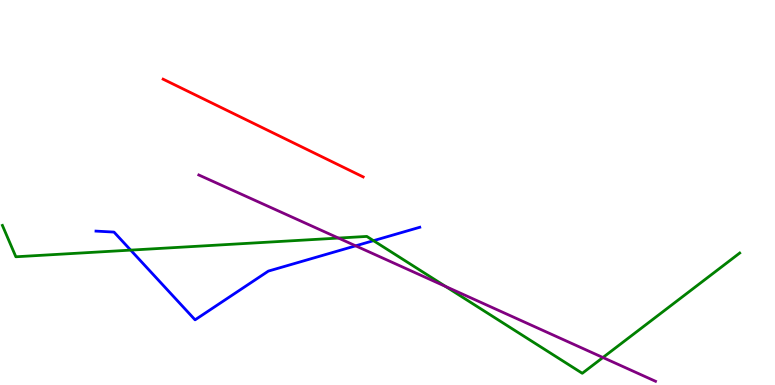[{'lines': ['blue', 'red'], 'intersections': []}, {'lines': ['green', 'red'], 'intersections': []}, {'lines': ['purple', 'red'], 'intersections': []}, {'lines': ['blue', 'green'], 'intersections': [{'x': 1.69, 'y': 3.5}, {'x': 4.82, 'y': 3.75}]}, {'lines': ['blue', 'purple'], 'intersections': [{'x': 4.59, 'y': 3.61}]}, {'lines': ['green', 'purple'], 'intersections': [{'x': 4.37, 'y': 3.82}, {'x': 5.75, 'y': 2.56}, {'x': 7.78, 'y': 0.714}]}]